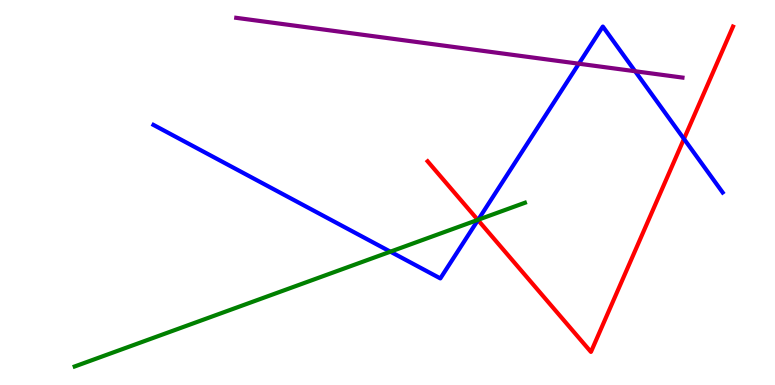[{'lines': ['blue', 'red'], 'intersections': [{'x': 6.17, 'y': 4.28}, {'x': 8.83, 'y': 6.39}]}, {'lines': ['green', 'red'], 'intersections': [{'x': 6.17, 'y': 4.29}]}, {'lines': ['purple', 'red'], 'intersections': []}, {'lines': ['blue', 'green'], 'intersections': [{'x': 5.04, 'y': 3.46}, {'x': 6.17, 'y': 4.29}]}, {'lines': ['blue', 'purple'], 'intersections': [{'x': 7.47, 'y': 8.35}, {'x': 8.2, 'y': 8.15}]}, {'lines': ['green', 'purple'], 'intersections': []}]